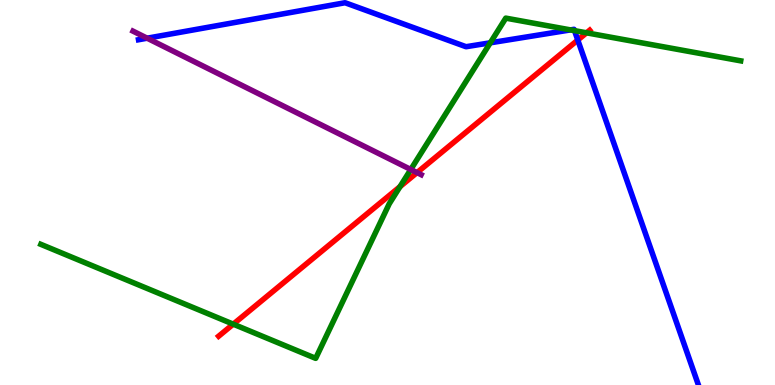[{'lines': ['blue', 'red'], 'intersections': [{'x': 7.46, 'y': 8.96}]}, {'lines': ['green', 'red'], 'intersections': [{'x': 3.01, 'y': 1.58}, {'x': 5.16, 'y': 5.15}, {'x': 7.57, 'y': 9.15}]}, {'lines': ['purple', 'red'], 'intersections': [{'x': 5.38, 'y': 5.52}]}, {'lines': ['blue', 'green'], 'intersections': [{'x': 6.33, 'y': 8.89}, {'x': 7.36, 'y': 9.22}, {'x': 7.41, 'y': 9.2}]}, {'lines': ['blue', 'purple'], 'intersections': [{'x': 1.9, 'y': 9.01}]}, {'lines': ['green', 'purple'], 'intersections': [{'x': 5.3, 'y': 5.6}]}]